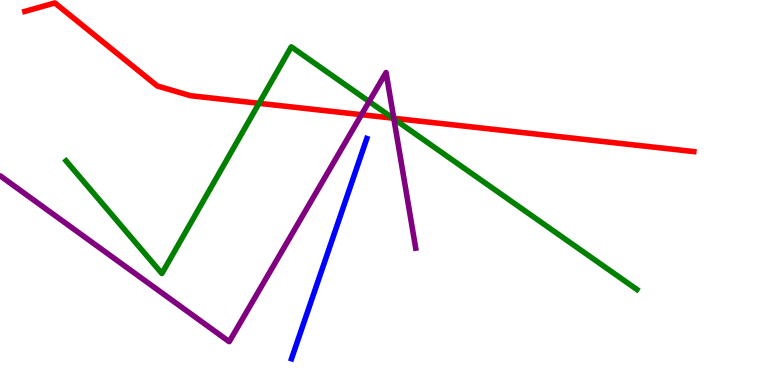[{'lines': ['blue', 'red'], 'intersections': []}, {'lines': ['green', 'red'], 'intersections': [{'x': 3.34, 'y': 7.32}, {'x': 5.07, 'y': 6.93}]}, {'lines': ['purple', 'red'], 'intersections': [{'x': 4.66, 'y': 7.02}, {'x': 5.08, 'y': 6.93}]}, {'lines': ['blue', 'green'], 'intersections': []}, {'lines': ['blue', 'purple'], 'intersections': []}, {'lines': ['green', 'purple'], 'intersections': [{'x': 4.76, 'y': 7.36}, {'x': 5.08, 'y': 6.91}]}]